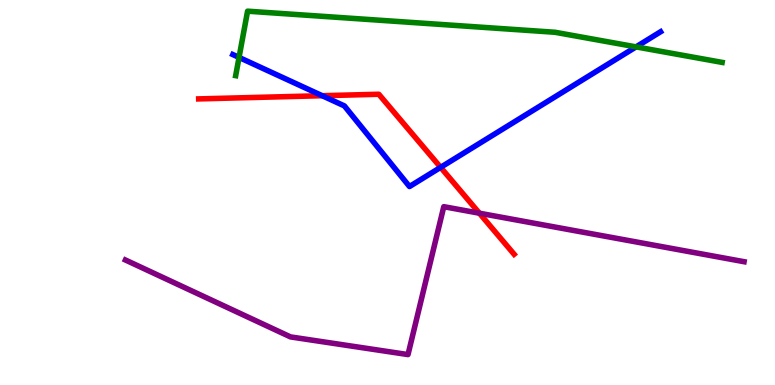[{'lines': ['blue', 'red'], 'intersections': [{'x': 4.16, 'y': 7.51}, {'x': 5.69, 'y': 5.65}]}, {'lines': ['green', 'red'], 'intersections': []}, {'lines': ['purple', 'red'], 'intersections': [{'x': 6.19, 'y': 4.46}]}, {'lines': ['blue', 'green'], 'intersections': [{'x': 3.08, 'y': 8.51}, {'x': 8.21, 'y': 8.78}]}, {'lines': ['blue', 'purple'], 'intersections': []}, {'lines': ['green', 'purple'], 'intersections': []}]